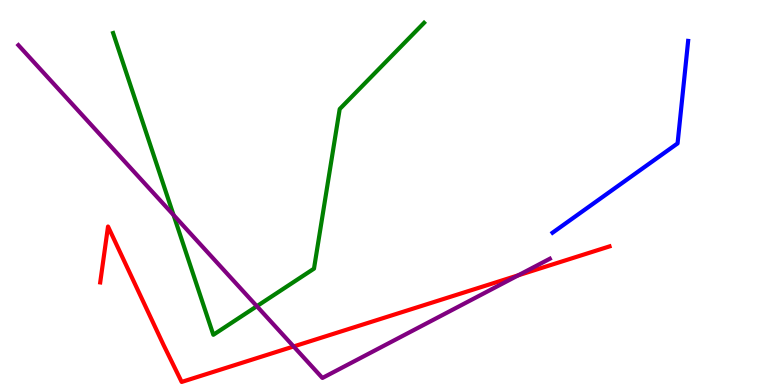[{'lines': ['blue', 'red'], 'intersections': []}, {'lines': ['green', 'red'], 'intersections': []}, {'lines': ['purple', 'red'], 'intersections': [{'x': 3.79, 'y': 1.0}, {'x': 6.69, 'y': 2.85}]}, {'lines': ['blue', 'green'], 'intersections': []}, {'lines': ['blue', 'purple'], 'intersections': []}, {'lines': ['green', 'purple'], 'intersections': [{'x': 2.24, 'y': 4.42}, {'x': 3.31, 'y': 2.05}]}]